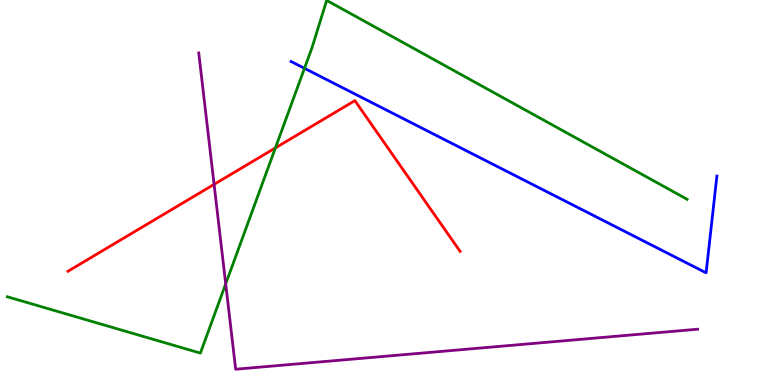[{'lines': ['blue', 'red'], 'intersections': []}, {'lines': ['green', 'red'], 'intersections': [{'x': 3.55, 'y': 6.16}]}, {'lines': ['purple', 'red'], 'intersections': [{'x': 2.76, 'y': 5.21}]}, {'lines': ['blue', 'green'], 'intersections': [{'x': 3.93, 'y': 8.23}]}, {'lines': ['blue', 'purple'], 'intersections': []}, {'lines': ['green', 'purple'], 'intersections': [{'x': 2.91, 'y': 2.63}]}]